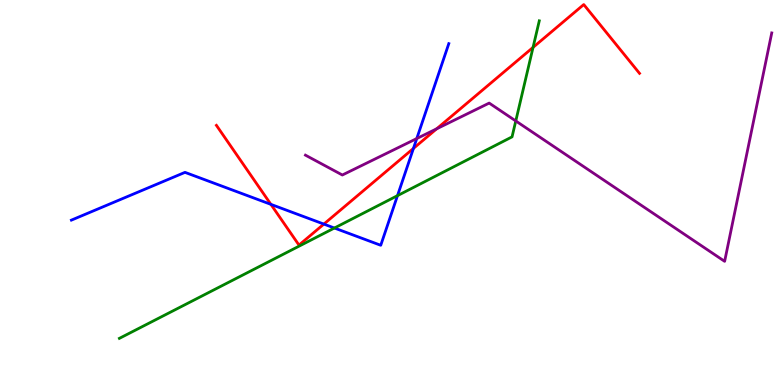[{'lines': ['blue', 'red'], 'intersections': [{'x': 3.5, 'y': 4.69}, {'x': 4.18, 'y': 4.18}, {'x': 5.33, 'y': 6.14}]}, {'lines': ['green', 'red'], 'intersections': [{'x': 6.88, 'y': 8.77}]}, {'lines': ['purple', 'red'], 'intersections': [{'x': 5.63, 'y': 6.65}]}, {'lines': ['blue', 'green'], 'intersections': [{'x': 4.31, 'y': 4.08}, {'x': 5.13, 'y': 4.92}]}, {'lines': ['blue', 'purple'], 'intersections': [{'x': 5.38, 'y': 6.4}]}, {'lines': ['green', 'purple'], 'intersections': [{'x': 6.66, 'y': 6.86}]}]